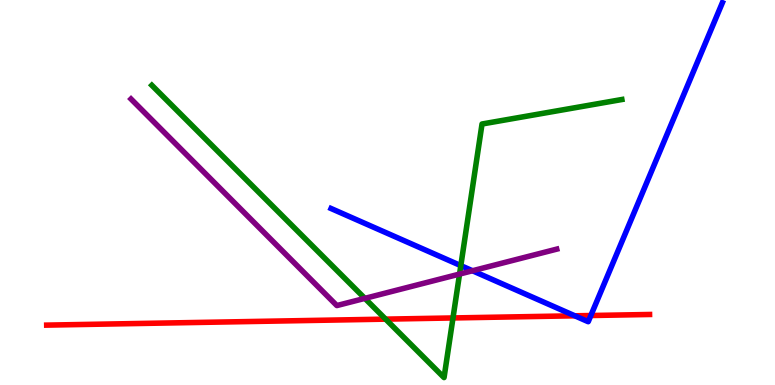[{'lines': ['blue', 'red'], 'intersections': [{'x': 7.42, 'y': 1.8}, {'x': 7.62, 'y': 1.8}]}, {'lines': ['green', 'red'], 'intersections': [{'x': 4.98, 'y': 1.71}, {'x': 5.84, 'y': 1.74}]}, {'lines': ['purple', 'red'], 'intersections': []}, {'lines': ['blue', 'green'], 'intersections': [{'x': 5.95, 'y': 3.1}]}, {'lines': ['blue', 'purple'], 'intersections': [{'x': 6.1, 'y': 2.97}]}, {'lines': ['green', 'purple'], 'intersections': [{'x': 4.71, 'y': 2.25}, {'x': 5.93, 'y': 2.88}]}]